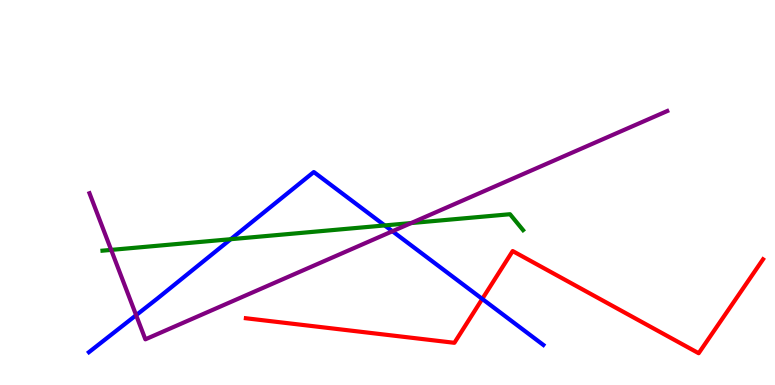[{'lines': ['blue', 'red'], 'intersections': [{'x': 6.22, 'y': 2.24}]}, {'lines': ['green', 'red'], 'intersections': []}, {'lines': ['purple', 'red'], 'intersections': []}, {'lines': ['blue', 'green'], 'intersections': [{'x': 2.98, 'y': 3.79}, {'x': 4.96, 'y': 4.14}]}, {'lines': ['blue', 'purple'], 'intersections': [{'x': 1.76, 'y': 1.81}, {'x': 5.06, 'y': 3.99}]}, {'lines': ['green', 'purple'], 'intersections': [{'x': 1.43, 'y': 3.51}, {'x': 5.31, 'y': 4.21}]}]